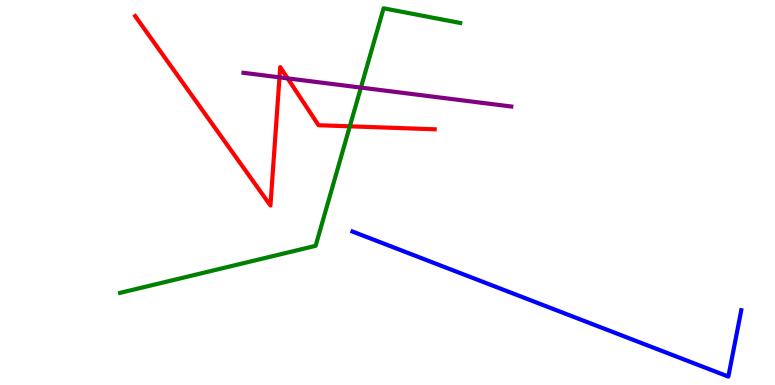[{'lines': ['blue', 'red'], 'intersections': []}, {'lines': ['green', 'red'], 'intersections': [{'x': 4.51, 'y': 6.72}]}, {'lines': ['purple', 'red'], 'intersections': [{'x': 3.61, 'y': 7.99}, {'x': 3.71, 'y': 7.96}]}, {'lines': ['blue', 'green'], 'intersections': []}, {'lines': ['blue', 'purple'], 'intersections': []}, {'lines': ['green', 'purple'], 'intersections': [{'x': 4.66, 'y': 7.72}]}]